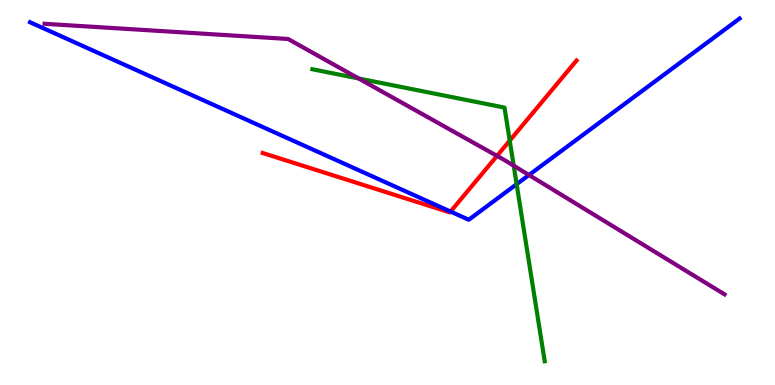[{'lines': ['blue', 'red'], 'intersections': [{'x': 5.81, 'y': 4.5}]}, {'lines': ['green', 'red'], 'intersections': [{'x': 6.58, 'y': 6.35}]}, {'lines': ['purple', 'red'], 'intersections': [{'x': 6.41, 'y': 5.95}]}, {'lines': ['blue', 'green'], 'intersections': [{'x': 6.67, 'y': 5.22}]}, {'lines': ['blue', 'purple'], 'intersections': [{'x': 6.83, 'y': 5.45}]}, {'lines': ['green', 'purple'], 'intersections': [{'x': 4.63, 'y': 7.96}, {'x': 6.63, 'y': 5.7}]}]